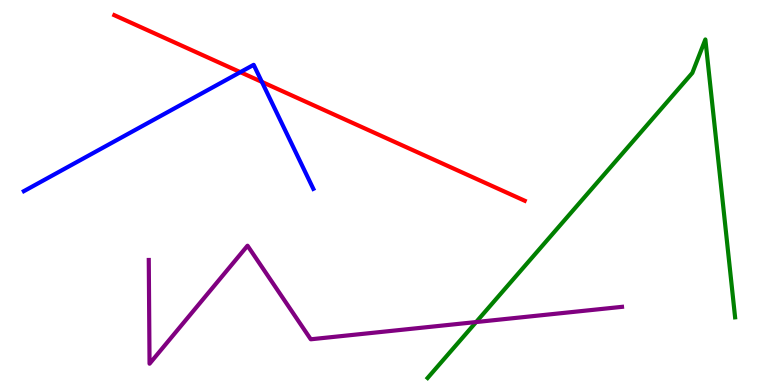[{'lines': ['blue', 'red'], 'intersections': [{'x': 3.1, 'y': 8.13}, {'x': 3.38, 'y': 7.87}]}, {'lines': ['green', 'red'], 'intersections': []}, {'lines': ['purple', 'red'], 'intersections': []}, {'lines': ['blue', 'green'], 'intersections': []}, {'lines': ['blue', 'purple'], 'intersections': []}, {'lines': ['green', 'purple'], 'intersections': [{'x': 6.14, 'y': 1.64}]}]